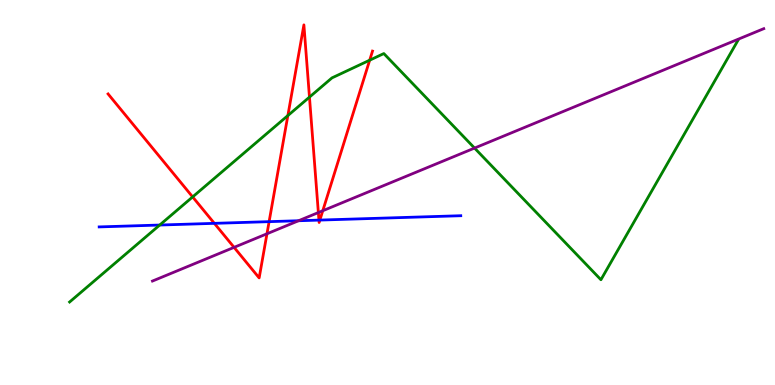[{'lines': ['blue', 'red'], 'intersections': [{'x': 2.77, 'y': 4.2}, {'x': 3.47, 'y': 4.24}, {'x': 4.12, 'y': 4.28}, {'x': 4.13, 'y': 4.28}]}, {'lines': ['green', 'red'], 'intersections': [{'x': 2.49, 'y': 4.89}, {'x': 3.71, 'y': 7.0}, {'x': 3.99, 'y': 7.48}, {'x': 4.77, 'y': 8.44}]}, {'lines': ['purple', 'red'], 'intersections': [{'x': 3.02, 'y': 3.58}, {'x': 3.44, 'y': 3.93}, {'x': 4.11, 'y': 4.48}, {'x': 4.17, 'y': 4.53}]}, {'lines': ['blue', 'green'], 'intersections': [{'x': 2.06, 'y': 4.15}]}, {'lines': ['blue', 'purple'], 'intersections': [{'x': 3.85, 'y': 4.27}]}, {'lines': ['green', 'purple'], 'intersections': [{'x': 6.12, 'y': 6.15}]}]